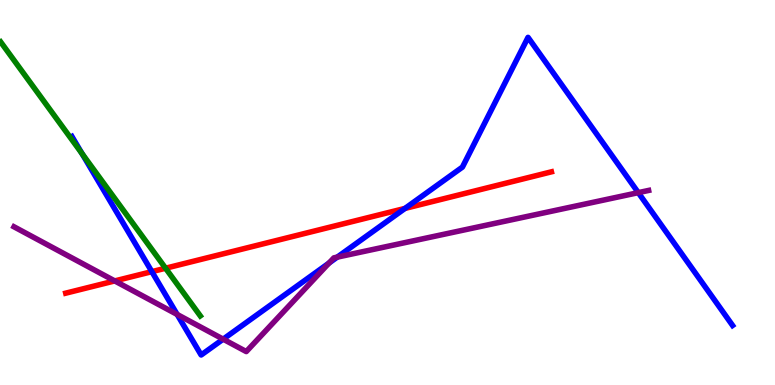[{'lines': ['blue', 'red'], 'intersections': [{'x': 1.96, 'y': 2.94}, {'x': 5.23, 'y': 4.59}]}, {'lines': ['green', 'red'], 'intersections': [{'x': 2.14, 'y': 3.03}]}, {'lines': ['purple', 'red'], 'intersections': [{'x': 1.48, 'y': 2.7}]}, {'lines': ['blue', 'green'], 'intersections': [{'x': 1.06, 'y': 6.01}]}, {'lines': ['blue', 'purple'], 'intersections': [{'x': 2.29, 'y': 1.83}, {'x': 2.88, 'y': 1.19}, {'x': 4.25, 'y': 3.17}, {'x': 4.35, 'y': 3.32}, {'x': 8.24, 'y': 5.0}]}, {'lines': ['green', 'purple'], 'intersections': []}]